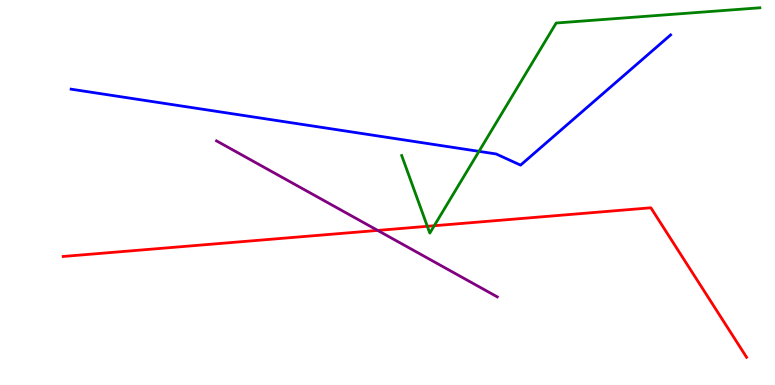[{'lines': ['blue', 'red'], 'intersections': []}, {'lines': ['green', 'red'], 'intersections': [{'x': 5.51, 'y': 4.12}, {'x': 5.6, 'y': 4.14}]}, {'lines': ['purple', 'red'], 'intersections': [{'x': 4.87, 'y': 4.02}]}, {'lines': ['blue', 'green'], 'intersections': [{'x': 6.18, 'y': 6.07}]}, {'lines': ['blue', 'purple'], 'intersections': []}, {'lines': ['green', 'purple'], 'intersections': []}]